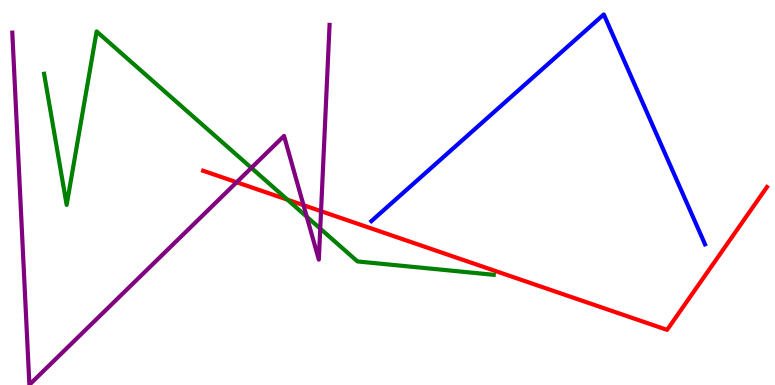[{'lines': ['blue', 'red'], 'intersections': []}, {'lines': ['green', 'red'], 'intersections': [{'x': 3.71, 'y': 4.81}]}, {'lines': ['purple', 'red'], 'intersections': [{'x': 3.05, 'y': 5.27}, {'x': 3.92, 'y': 4.67}, {'x': 4.14, 'y': 4.51}]}, {'lines': ['blue', 'green'], 'intersections': []}, {'lines': ['blue', 'purple'], 'intersections': []}, {'lines': ['green', 'purple'], 'intersections': [{'x': 3.24, 'y': 5.64}, {'x': 3.96, 'y': 4.37}, {'x': 4.13, 'y': 4.06}]}]